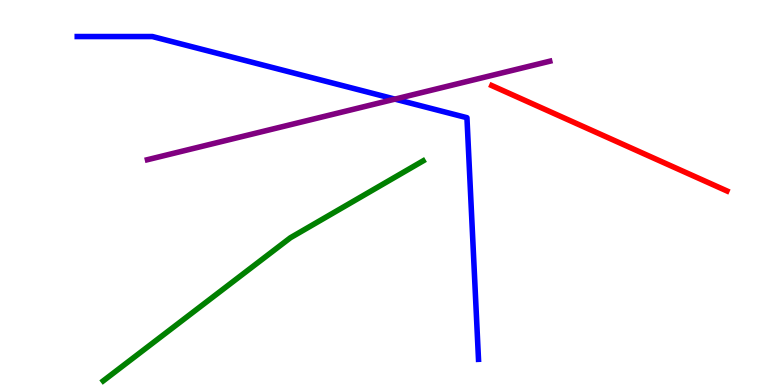[{'lines': ['blue', 'red'], 'intersections': []}, {'lines': ['green', 'red'], 'intersections': []}, {'lines': ['purple', 'red'], 'intersections': []}, {'lines': ['blue', 'green'], 'intersections': []}, {'lines': ['blue', 'purple'], 'intersections': [{'x': 5.1, 'y': 7.43}]}, {'lines': ['green', 'purple'], 'intersections': []}]